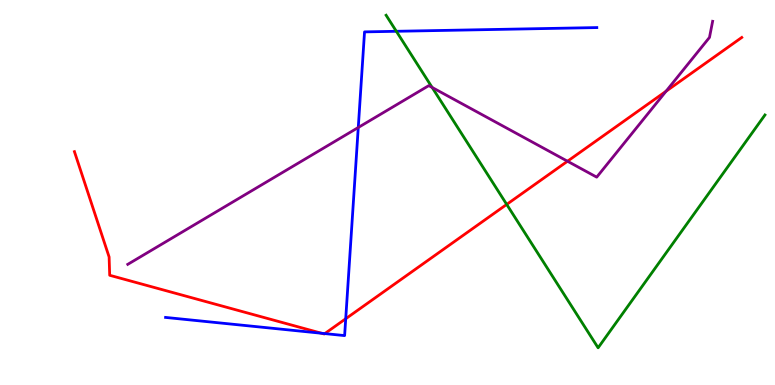[{'lines': ['blue', 'red'], 'intersections': [{'x': 4.15, 'y': 1.34}, {'x': 4.19, 'y': 1.34}, {'x': 4.46, 'y': 1.72}]}, {'lines': ['green', 'red'], 'intersections': [{'x': 6.54, 'y': 4.69}]}, {'lines': ['purple', 'red'], 'intersections': [{'x': 7.32, 'y': 5.81}, {'x': 8.59, 'y': 7.63}]}, {'lines': ['blue', 'green'], 'intersections': [{'x': 5.11, 'y': 9.19}]}, {'lines': ['blue', 'purple'], 'intersections': [{'x': 4.62, 'y': 6.69}]}, {'lines': ['green', 'purple'], 'intersections': [{'x': 5.58, 'y': 7.73}]}]